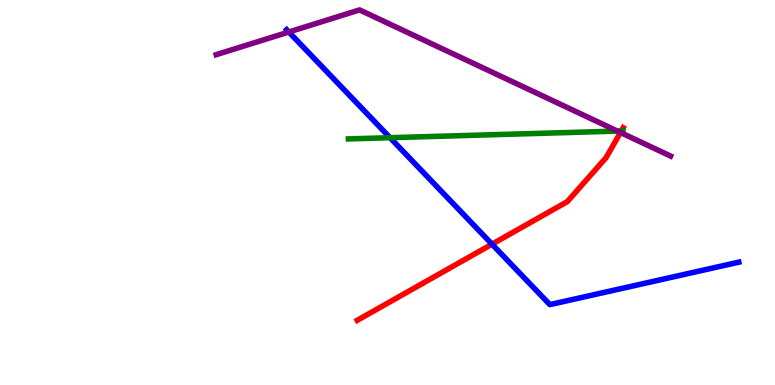[{'lines': ['blue', 'red'], 'intersections': [{'x': 6.35, 'y': 3.66}]}, {'lines': ['green', 'red'], 'intersections': [{'x': 8.02, 'y': 6.6}]}, {'lines': ['purple', 'red'], 'intersections': [{'x': 8.01, 'y': 6.56}]}, {'lines': ['blue', 'green'], 'intersections': [{'x': 5.03, 'y': 6.42}]}, {'lines': ['blue', 'purple'], 'intersections': [{'x': 3.73, 'y': 9.17}]}, {'lines': ['green', 'purple'], 'intersections': [{'x': 7.97, 'y': 6.6}]}]